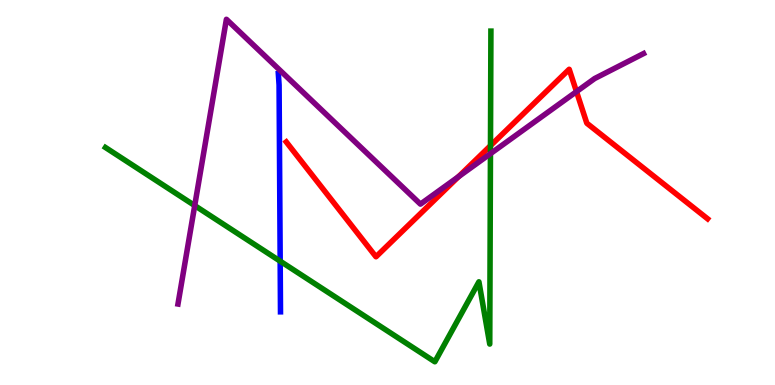[{'lines': ['blue', 'red'], 'intersections': []}, {'lines': ['green', 'red'], 'intersections': [{'x': 6.33, 'y': 6.22}]}, {'lines': ['purple', 'red'], 'intersections': [{'x': 5.92, 'y': 5.41}, {'x': 7.44, 'y': 7.62}]}, {'lines': ['blue', 'green'], 'intersections': [{'x': 3.62, 'y': 3.22}]}, {'lines': ['blue', 'purple'], 'intersections': []}, {'lines': ['green', 'purple'], 'intersections': [{'x': 2.51, 'y': 4.66}, {'x': 6.33, 'y': 6.01}]}]